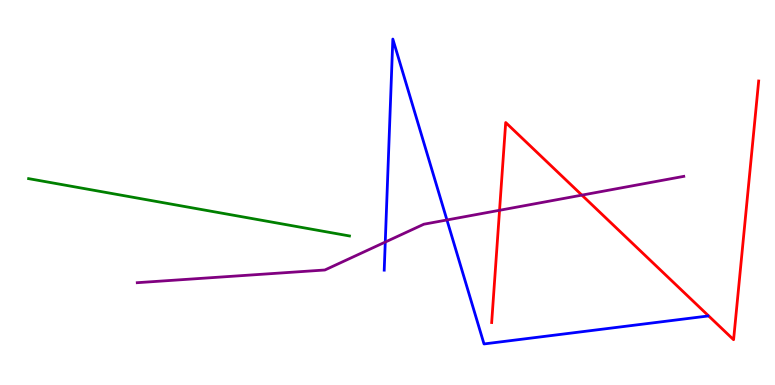[{'lines': ['blue', 'red'], 'intersections': []}, {'lines': ['green', 'red'], 'intersections': []}, {'lines': ['purple', 'red'], 'intersections': [{'x': 6.45, 'y': 4.54}, {'x': 7.51, 'y': 4.93}]}, {'lines': ['blue', 'green'], 'intersections': []}, {'lines': ['blue', 'purple'], 'intersections': [{'x': 4.97, 'y': 3.71}, {'x': 5.77, 'y': 4.29}]}, {'lines': ['green', 'purple'], 'intersections': []}]